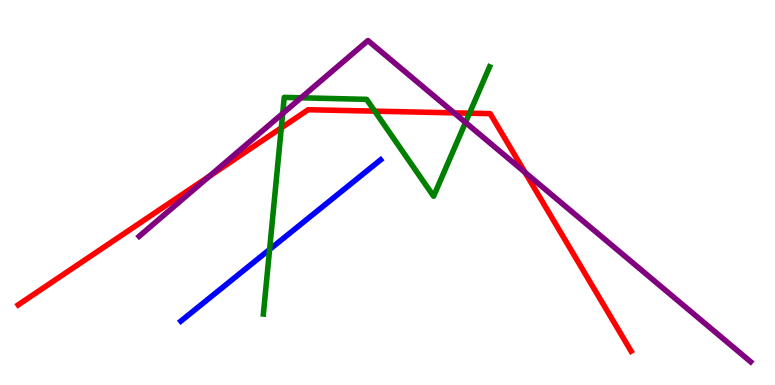[{'lines': ['blue', 'red'], 'intersections': []}, {'lines': ['green', 'red'], 'intersections': [{'x': 3.63, 'y': 6.68}, {'x': 4.84, 'y': 7.11}, {'x': 6.06, 'y': 7.06}]}, {'lines': ['purple', 'red'], 'intersections': [{'x': 2.7, 'y': 5.42}, {'x': 5.86, 'y': 7.07}, {'x': 6.77, 'y': 5.52}]}, {'lines': ['blue', 'green'], 'intersections': [{'x': 3.48, 'y': 3.52}]}, {'lines': ['blue', 'purple'], 'intersections': []}, {'lines': ['green', 'purple'], 'intersections': [{'x': 3.65, 'y': 7.05}, {'x': 3.88, 'y': 7.46}, {'x': 6.01, 'y': 6.82}]}]